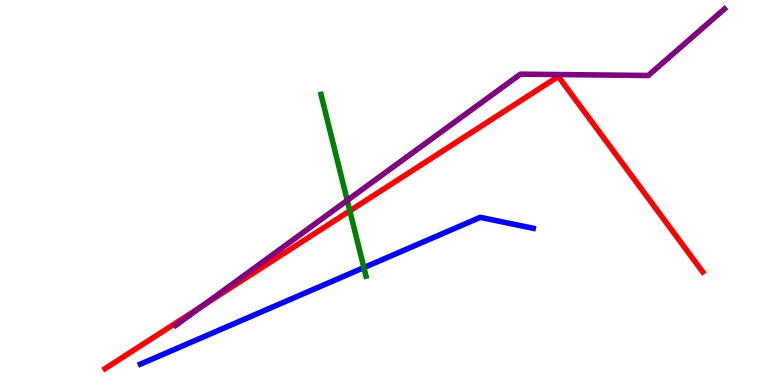[{'lines': ['blue', 'red'], 'intersections': []}, {'lines': ['green', 'red'], 'intersections': [{'x': 4.51, 'y': 4.52}]}, {'lines': ['purple', 'red'], 'intersections': [{'x': 2.61, 'y': 2.05}]}, {'lines': ['blue', 'green'], 'intersections': [{'x': 4.7, 'y': 3.05}]}, {'lines': ['blue', 'purple'], 'intersections': []}, {'lines': ['green', 'purple'], 'intersections': [{'x': 4.48, 'y': 4.8}]}]